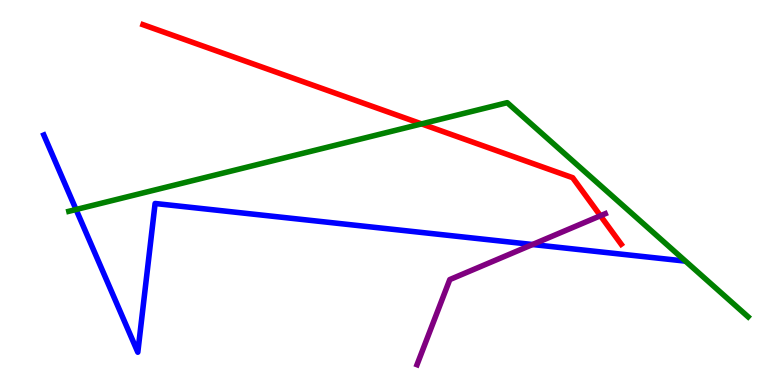[{'lines': ['blue', 'red'], 'intersections': []}, {'lines': ['green', 'red'], 'intersections': [{'x': 5.44, 'y': 6.78}]}, {'lines': ['purple', 'red'], 'intersections': [{'x': 7.75, 'y': 4.4}]}, {'lines': ['blue', 'green'], 'intersections': [{'x': 0.981, 'y': 4.56}]}, {'lines': ['blue', 'purple'], 'intersections': [{'x': 6.87, 'y': 3.65}]}, {'lines': ['green', 'purple'], 'intersections': []}]